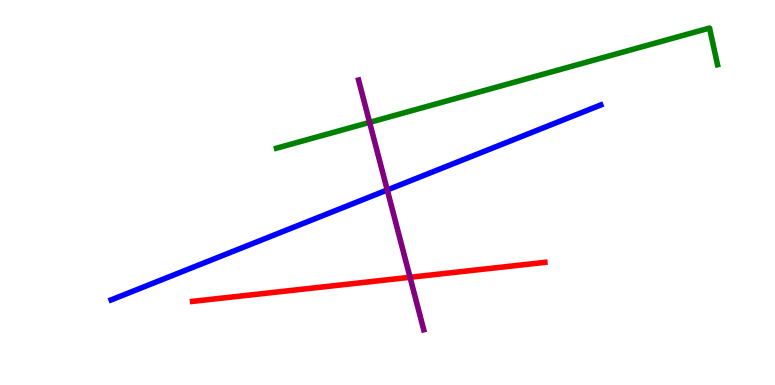[{'lines': ['blue', 'red'], 'intersections': []}, {'lines': ['green', 'red'], 'intersections': []}, {'lines': ['purple', 'red'], 'intersections': [{'x': 5.29, 'y': 2.8}]}, {'lines': ['blue', 'green'], 'intersections': []}, {'lines': ['blue', 'purple'], 'intersections': [{'x': 5.0, 'y': 5.07}]}, {'lines': ['green', 'purple'], 'intersections': [{'x': 4.77, 'y': 6.82}]}]